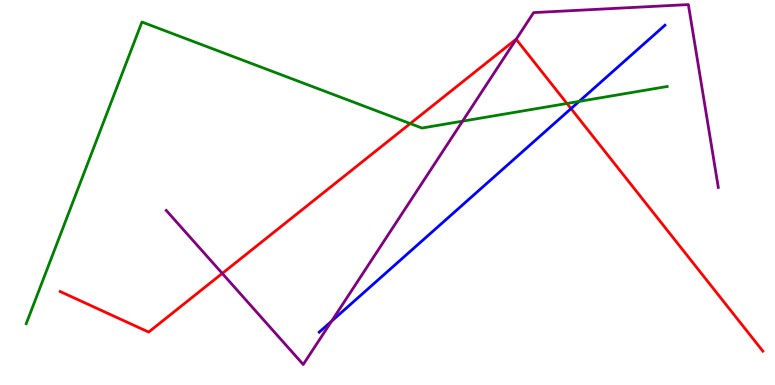[{'lines': ['blue', 'red'], 'intersections': [{'x': 7.37, 'y': 7.18}]}, {'lines': ['green', 'red'], 'intersections': [{'x': 5.29, 'y': 6.79}, {'x': 7.32, 'y': 7.31}]}, {'lines': ['purple', 'red'], 'intersections': [{'x': 2.87, 'y': 2.9}, {'x': 6.66, 'y': 8.98}]}, {'lines': ['blue', 'green'], 'intersections': [{'x': 7.47, 'y': 7.37}]}, {'lines': ['blue', 'purple'], 'intersections': [{'x': 4.28, 'y': 1.66}]}, {'lines': ['green', 'purple'], 'intersections': [{'x': 5.97, 'y': 6.85}]}]